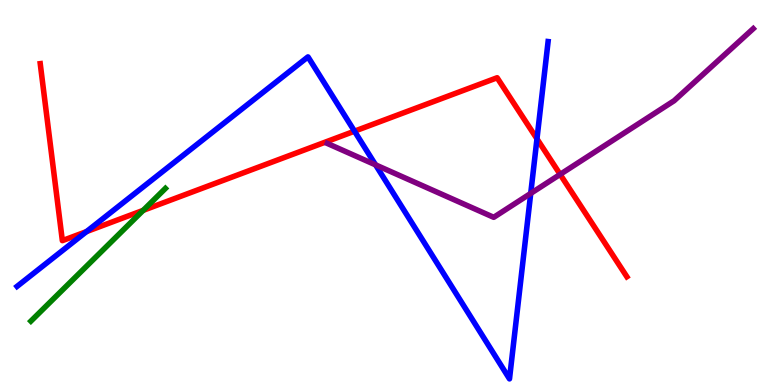[{'lines': ['blue', 'red'], 'intersections': [{'x': 1.12, 'y': 3.98}, {'x': 4.57, 'y': 6.59}, {'x': 6.93, 'y': 6.39}]}, {'lines': ['green', 'red'], 'intersections': [{'x': 1.85, 'y': 4.54}]}, {'lines': ['purple', 'red'], 'intersections': [{'x': 7.23, 'y': 5.47}]}, {'lines': ['blue', 'green'], 'intersections': []}, {'lines': ['blue', 'purple'], 'intersections': [{'x': 4.85, 'y': 5.72}, {'x': 6.85, 'y': 4.98}]}, {'lines': ['green', 'purple'], 'intersections': []}]